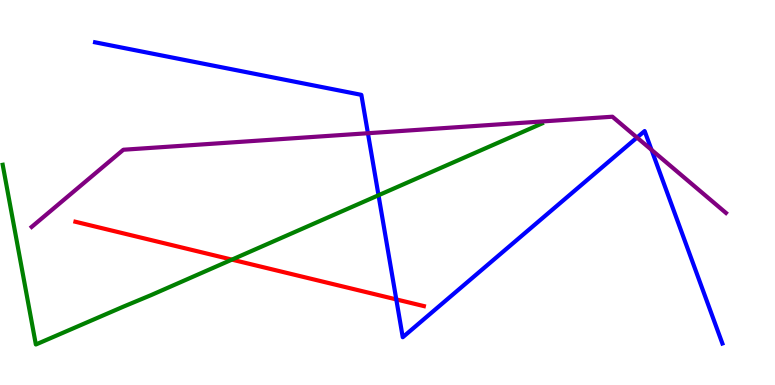[{'lines': ['blue', 'red'], 'intersections': [{'x': 5.11, 'y': 2.22}]}, {'lines': ['green', 'red'], 'intersections': [{'x': 2.99, 'y': 3.26}]}, {'lines': ['purple', 'red'], 'intersections': []}, {'lines': ['blue', 'green'], 'intersections': [{'x': 4.88, 'y': 4.93}]}, {'lines': ['blue', 'purple'], 'intersections': [{'x': 4.75, 'y': 6.54}, {'x': 8.22, 'y': 6.43}, {'x': 8.41, 'y': 6.11}]}, {'lines': ['green', 'purple'], 'intersections': []}]